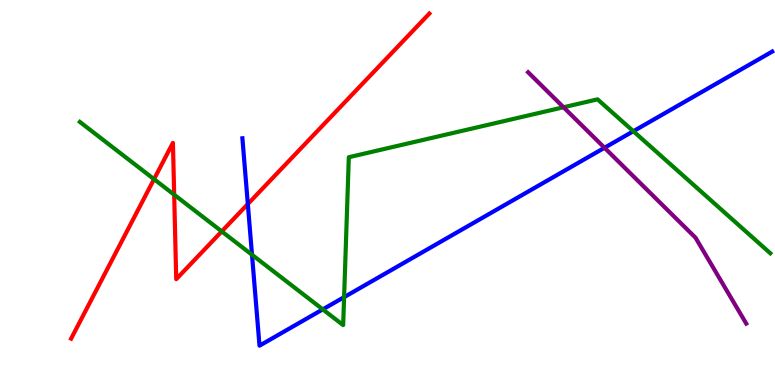[{'lines': ['blue', 'red'], 'intersections': [{'x': 3.2, 'y': 4.7}]}, {'lines': ['green', 'red'], 'intersections': [{'x': 1.99, 'y': 5.35}, {'x': 2.25, 'y': 4.94}, {'x': 2.86, 'y': 3.99}]}, {'lines': ['purple', 'red'], 'intersections': []}, {'lines': ['blue', 'green'], 'intersections': [{'x': 3.25, 'y': 3.38}, {'x': 4.16, 'y': 1.96}, {'x': 4.44, 'y': 2.28}, {'x': 8.17, 'y': 6.59}]}, {'lines': ['blue', 'purple'], 'intersections': [{'x': 7.8, 'y': 6.16}]}, {'lines': ['green', 'purple'], 'intersections': [{'x': 7.27, 'y': 7.21}]}]